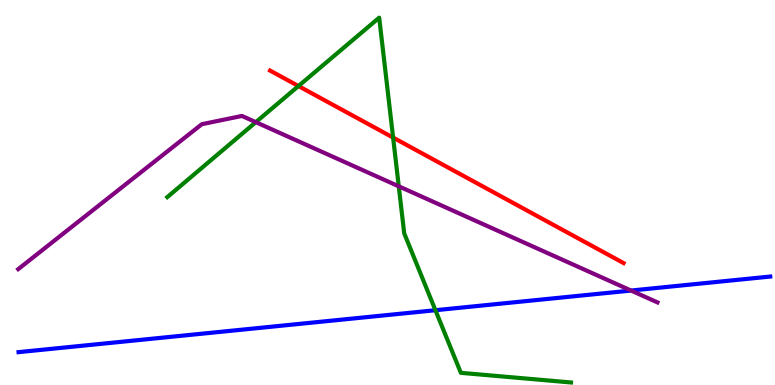[{'lines': ['blue', 'red'], 'intersections': []}, {'lines': ['green', 'red'], 'intersections': [{'x': 3.85, 'y': 7.77}, {'x': 5.07, 'y': 6.43}]}, {'lines': ['purple', 'red'], 'intersections': []}, {'lines': ['blue', 'green'], 'intersections': [{'x': 5.62, 'y': 1.94}]}, {'lines': ['blue', 'purple'], 'intersections': [{'x': 8.14, 'y': 2.45}]}, {'lines': ['green', 'purple'], 'intersections': [{'x': 3.3, 'y': 6.83}, {'x': 5.15, 'y': 5.16}]}]